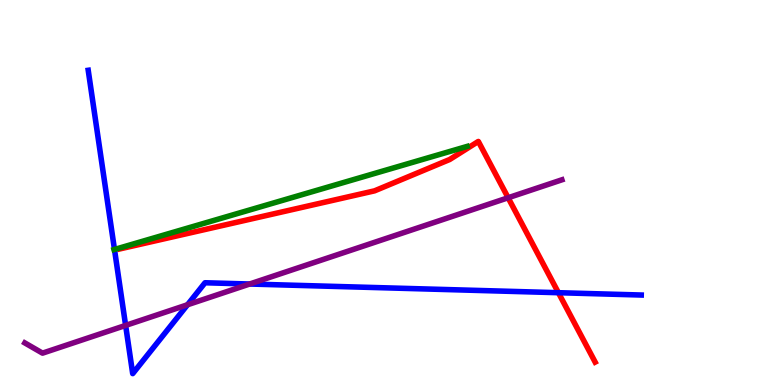[{'lines': ['blue', 'red'], 'intersections': [{'x': 7.21, 'y': 2.4}]}, {'lines': ['green', 'red'], 'intersections': []}, {'lines': ['purple', 'red'], 'intersections': [{'x': 6.56, 'y': 4.86}]}, {'lines': ['blue', 'green'], 'intersections': [{'x': 1.48, 'y': 3.52}]}, {'lines': ['blue', 'purple'], 'intersections': [{'x': 1.62, 'y': 1.55}, {'x': 2.42, 'y': 2.08}, {'x': 3.22, 'y': 2.62}]}, {'lines': ['green', 'purple'], 'intersections': []}]